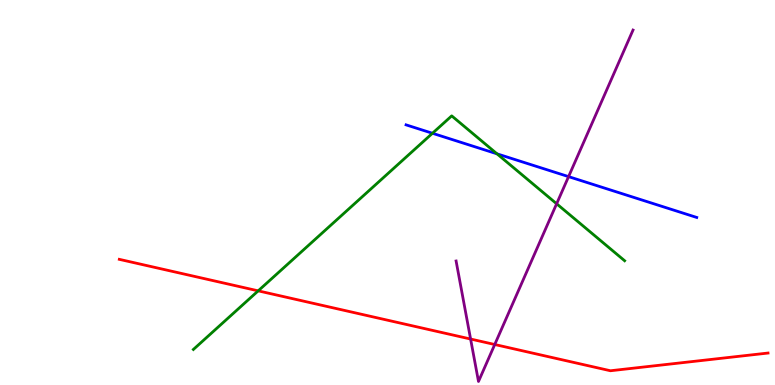[{'lines': ['blue', 'red'], 'intersections': []}, {'lines': ['green', 'red'], 'intersections': [{'x': 3.33, 'y': 2.45}]}, {'lines': ['purple', 'red'], 'intersections': [{'x': 6.07, 'y': 1.19}, {'x': 6.38, 'y': 1.05}]}, {'lines': ['blue', 'green'], 'intersections': [{'x': 5.58, 'y': 6.54}, {'x': 6.41, 'y': 6.0}]}, {'lines': ['blue', 'purple'], 'intersections': [{'x': 7.34, 'y': 5.41}]}, {'lines': ['green', 'purple'], 'intersections': [{'x': 7.18, 'y': 4.71}]}]